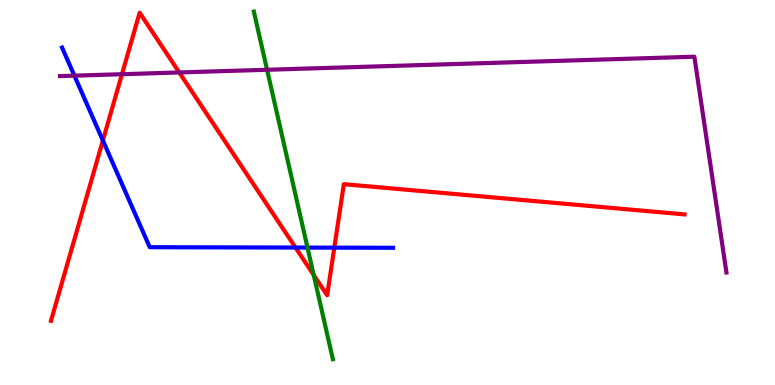[{'lines': ['blue', 'red'], 'intersections': [{'x': 1.33, 'y': 6.35}, {'x': 3.81, 'y': 3.57}, {'x': 4.31, 'y': 3.57}]}, {'lines': ['green', 'red'], 'intersections': [{'x': 4.05, 'y': 2.86}]}, {'lines': ['purple', 'red'], 'intersections': [{'x': 1.57, 'y': 8.07}, {'x': 2.31, 'y': 8.12}]}, {'lines': ['blue', 'green'], 'intersections': [{'x': 3.97, 'y': 3.57}]}, {'lines': ['blue', 'purple'], 'intersections': [{'x': 0.96, 'y': 8.03}]}, {'lines': ['green', 'purple'], 'intersections': [{'x': 3.45, 'y': 8.19}]}]